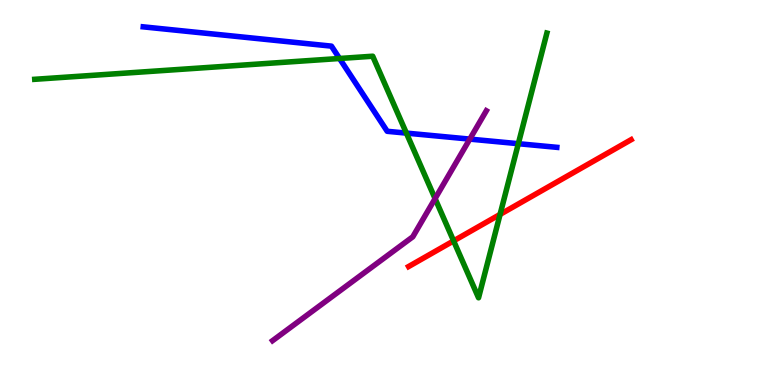[{'lines': ['blue', 'red'], 'intersections': []}, {'lines': ['green', 'red'], 'intersections': [{'x': 5.85, 'y': 3.74}, {'x': 6.45, 'y': 4.43}]}, {'lines': ['purple', 'red'], 'intersections': []}, {'lines': ['blue', 'green'], 'intersections': [{'x': 4.38, 'y': 8.48}, {'x': 5.24, 'y': 6.54}, {'x': 6.69, 'y': 6.27}]}, {'lines': ['blue', 'purple'], 'intersections': [{'x': 6.06, 'y': 6.39}]}, {'lines': ['green', 'purple'], 'intersections': [{'x': 5.61, 'y': 4.84}]}]